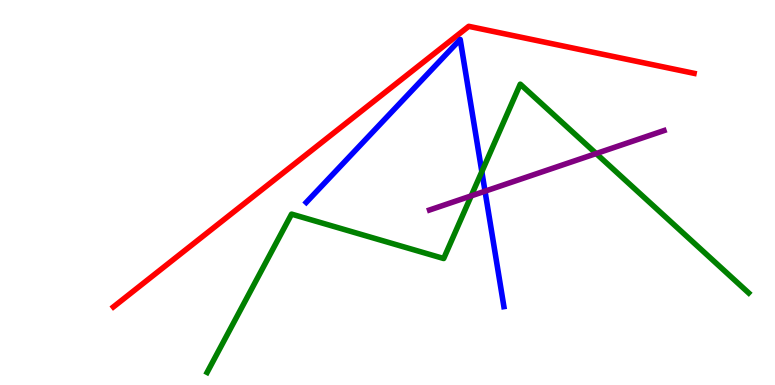[{'lines': ['blue', 'red'], 'intersections': []}, {'lines': ['green', 'red'], 'intersections': []}, {'lines': ['purple', 'red'], 'intersections': []}, {'lines': ['blue', 'green'], 'intersections': [{'x': 6.22, 'y': 5.54}]}, {'lines': ['blue', 'purple'], 'intersections': [{'x': 6.26, 'y': 5.03}]}, {'lines': ['green', 'purple'], 'intersections': [{'x': 6.08, 'y': 4.91}, {'x': 7.69, 'y': 6.01}]}]